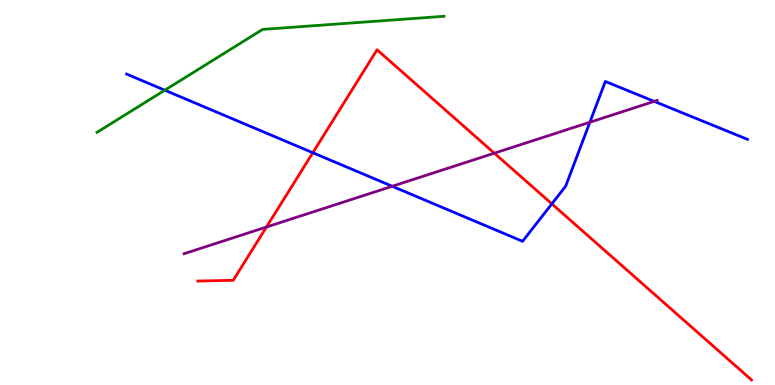[{'lines': ['blue', 'red'], 'intersections': [{'x': 4.04, 'y': 6.03}, {'x': 7.12, 'y': 4.7}]}, {'lines': ['green', 'red'], 'intersections': []}, {'lines': ['purple', 'red'], 'intersections': [{'x': 3.44, 'y': 4.1}, {'x': 6.38, 'y': 6.02}]}, {'lines': ['blue', 'green'], 'intersections': [{'x': 2.13, 'y': 7.66}]}, {'lines': ['blue', 'purple'], 'intersections': [{'x': 5.06, 'y': 5.16}, {'x': 7.61, 'y': 6.83}, {'x': 8.44, 'y': 7.37}]}, {'lines': ['green', 'purple'], 'intersections': []}]